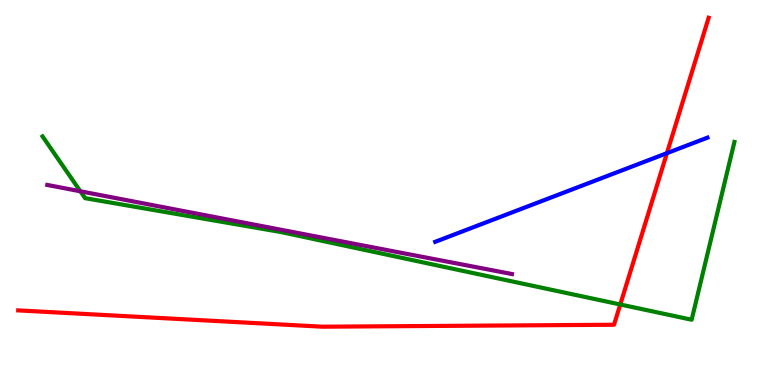[{'lines': ['blue', 'red'], 'intersections': [{'x': 8.61, 'y': 6.02}]}, {'lines': ['green', 'red'], 'intersections': [{'x': 8.0, 'y': 2.09}]}, {'lines': ['purple', 'red'], 'intersections': []}, {'lines': ['blue', 'green'], 'intersections': []}, {'lines': ['blue', 'purple'], 'intersections': []}, {'lines': ['green', 'purple'], 'intersections': [{'x': 1.04, 'y': 5.03}]}]